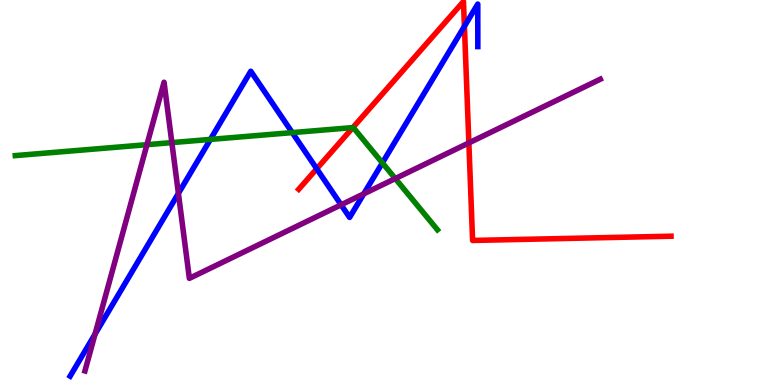[{'lines': ['blue', 'red'], 'intersections': [{'x': 4.09, 'y': 5.62}, {'x': 5.99, 'y': 9.32}]}, {'lines': ['green', 'red'], 'intersections': [{'x': 4.55, 'y': 6.69}]}, {'lines': ['purple', 'red'], 'intersections': [{'x': 6.05, 'y': 6.29}]}, {'lines': ['blue', 'green'], 'intersections': [{'x': 2.71, 'y': 6.38}, {'x': 3.77, 'y': 6.56}, {'x': 4.93, 'y': 5.77}]}, {'lines': ['blue', 'purple'], 'intersections': [{'x': 1.23, 'y': 1.32}, {'x': 2.3, 'y': 4.98}, {'x': 4.4, 'y': 4.68}, {'x': 4.69, 'y': 4.97}]}, {'lines': ['green', 'purple'], 'intersections': [{'x': 1.9, 'y': 6.24}, {'x': 2.22, 'y': 6.3}, {'x': 5.1, 'y': 5.36}]}]